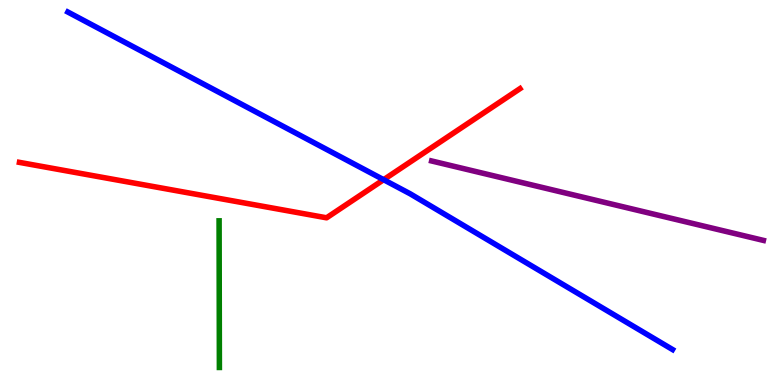[{'lines': ['blue', 'red'], 'intersections': [{'x': 4.95, 'y': 5.33}]}, {'lines': ['green', 'red'], 'intersections': []}, {'lines': ['purple', 'red'], 'intersections': []}, {'lines': ['blue', 'green'], 'intersections': []}, {'lines': ['blue', 'purple'], 'intersections': []}, {'lines': ['green', 'purple'], 'intersections': []}]